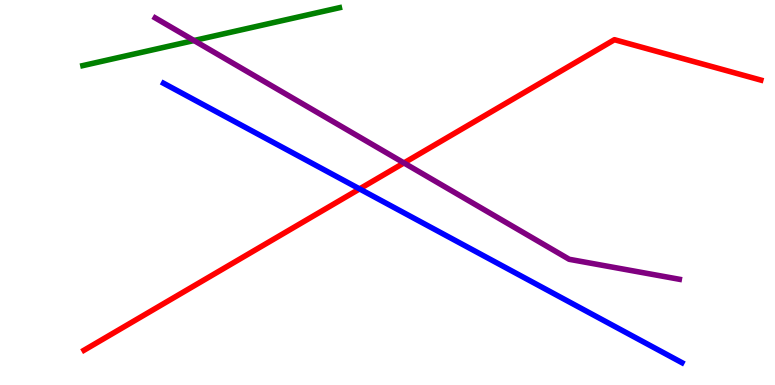[{'lines': ['blue', 'red'], 'intersections': [{'x': 4.64, 'y': 5.09}]}, {'lines': ['green', 'red'], 'intersections': []}, {'lines': ['purple', 'red'], 'intersections': [{'x': 5.21, 'y': 5.77}]}, {'lines': ['blue', 'green'], 'intersections': []}, {'lines': ['blue', 'purple'], 'intersections': []}, {'lines': ['green', 'purple'], 'intersections': [{'x': 2.5, 'y': 8.95}]}]